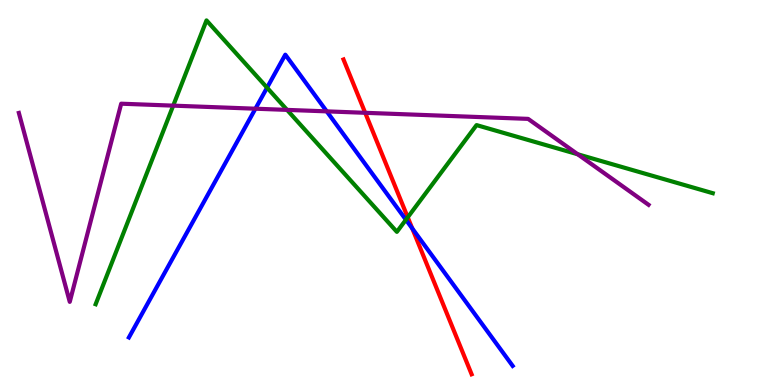[{'lines': ['blue', 'red'], 'intersections': [{'x': 5.32, 'y': 4.07}]}, {'lines': ['green', 'red'], 'intersections': [{'x': 5.26, 'y': 4.36}]}, {'lines': ['purple', 'red'], 'intersections': [{'x': 4.71, 'y': 7.07}]}, {'lines': ['blue', 'green'], 'intersections': [{'x': 3.45, 'y': 7.72}, {'x': 5.24, 'y': 4.29}]}, {'lines': ['blue', 'purple'], 'intersections': [{'x': 3.3, 'y': 7.18}, {'x': 4.22, 'y': 7.11}]}, {'lines': ['green', 'purple'], 'intersections': [{'x': 2.23, 'y': 7.26}, {'x': 3.7, 'y': 7.15}, {'x': 7.45, 'y': 5.99}]}]